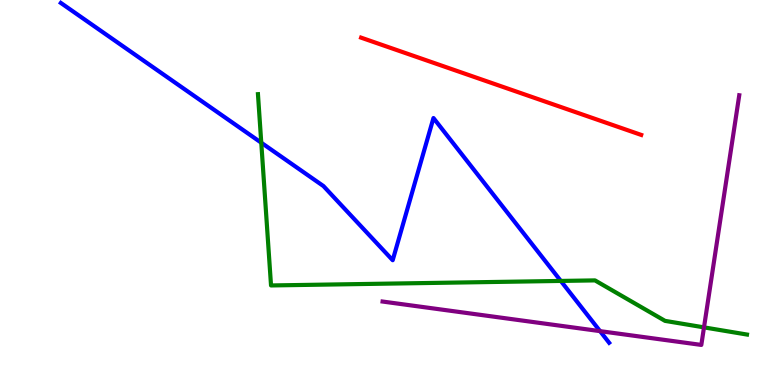[{'lines': ['blue', 'red'], 'intersections': []}, {'lines': ['green', 'red'], 'intersections': []}, {'lines': ['purple', 'red'], 'intersections': []}, {'lines': ['blue', 'green'], 'intersections': [{'x': 3.37, 'y': 6.29}, {'x': 7.24, 'y': 2.7}]}, {'lines': ['blue', 'purple'], 'intersections': [{'x': 7.74, 'y': 1.4}]}, {'lines': ['green', 'purple'], 'intersections': [{'x': 9.08, 'y': 1.5}]}]